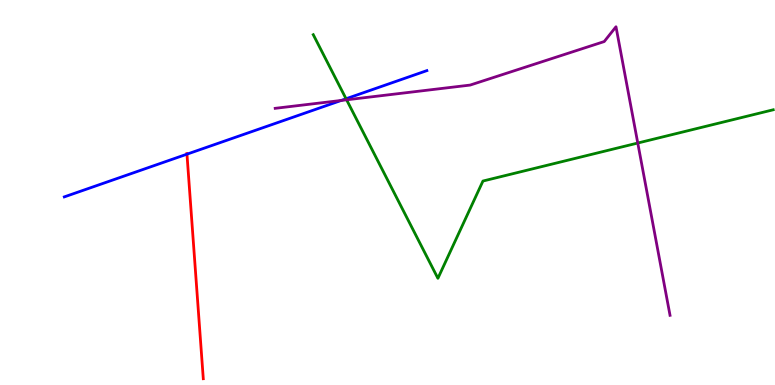[{'lines': ['blue', 'red'], 'intersections': [{'x': 2.41, 'y': 6.0}]}, {'lines': ['green', 'red'], 'intersections': []}, {'lines': ['purple', 'red'], 'intersections': []}, {'lines': ['blue', 'green'], 'intersections': [{'x': 4.47, 'y': 7.43}]}, {'lines': ['blue', 'purple'], 'intersections': [{'x': 4.4, 'y': 7.39}]}, {'lines': ['green', 'purple'], 'intersections': [{'x': 4.47, 'y': 7.41}, {'x': 8.23, 'y': 6.28}]}]